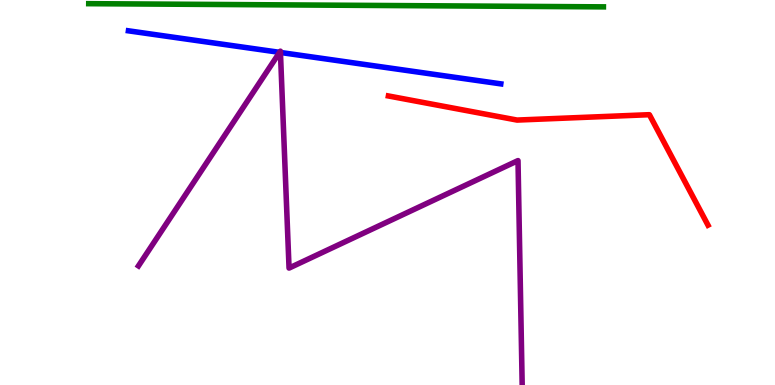[{'lines': ['blue', 'red'], 'intersections': []}, {'lines': ['green', 'red'], 'intersections': []}, {'lines': ['purple', 'red'], 'intersections': []}, {'lines': ['blue', 'green'], 'intersections': []}, {'lines': ['blue', 'purple'], 'intersections': [{'x': 3.61, 'y': 8.64}, {'x': 3.62, 'y': 8.64}]}, {'lines': ['green', 'purple'], 'intersections': []}]